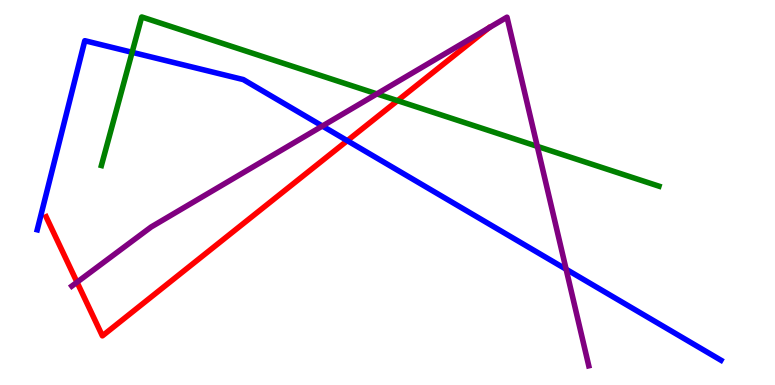[{'lines': ['blue', 'red'], 'intersections': [{'x': 4.48, 'y': 6.35}]}, {'lines': ['green', 'red'], 'intersections': [{'x': 5.13, 'y': 7.39}]}, {'lines': ['purple', 'red'], 'intersections': [{'x': 0.994, 'y': 2.67}]}, {'lines': ['blue', 'green'], 'intersections': [{'x': 1.7, 'y': 8.64}]}, {'lines': ['blue', 'purple'], 'intersections': [{'x': 4.16, 'y': 6.73}, {'x': 7.3, 'y': 3.01}]}, {'lines': ['green', 'purple'], 'intersections': [{'x': 4.86, 'y': 7.56}, {'x': 6.93, 'y': 6.2}]}]